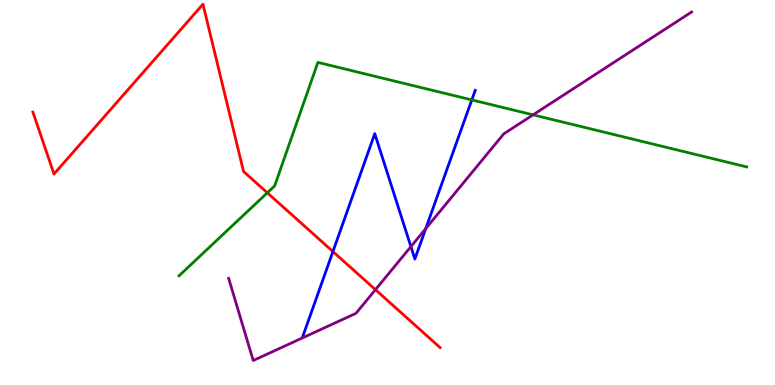[{'lines': ['blue', 'red'], 'intersections': [{'x': 4.3, 'y': 3.47}]}, {'lines': ['green', 'red'], 'intersections': [{'x': 3.45, 'y': 4.99}]}, {'lines': ['purple', 'red'], 'intersections': [{'x': 4.84, 'y': 2.48}]}, {'lines': ['blue', 'green'], 'intersections': [{'x': 6.09, 'y': 7.4}]}, {'lines': ['blue', 'purple'], 'intersections': [{'x': 5.3, 'y': 3.59}, {'x': 5.49, 'y': 4.06}]}, {'lines': ['green', 'purple'], 'intersections': [{'x': 6.88, 'y': 7.02}]}]